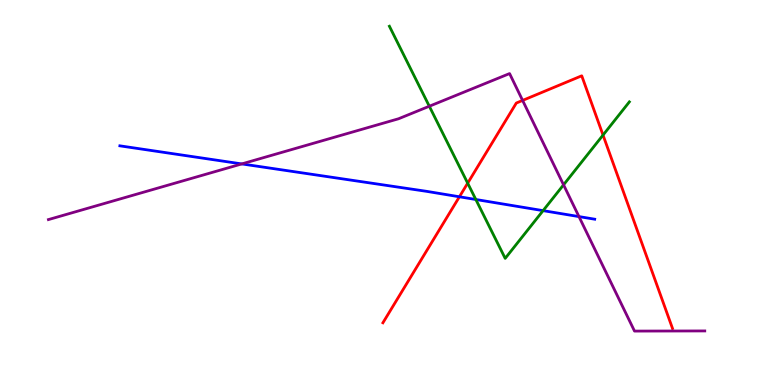[{'lines': ['blue', 'red'], 'intersections': [{'x': 5.93, 'y': 4.89}]}, {'lines': ['green', 'red'], 'intersections': [{'x': 6.03, 'y': 5.24}, {'x': 7.78, 'y': 6.49}]}, {'lines': ['purple', 'red'], 'intersections': [{'x': 6.74, 'y': 7.39}]}, {'lines': ['blue', 'green'], 'intersections': [{'x': 6.14, 'y': 4.82}, {'x': 7.01, 'y': 4.53}]}, {'lines': ['blue', 'purple'], 'intersections': [{'x': 3.12, 'y': 5.74}, {'x': 7.47, 'y': 4.37}]}, {'lines': ['green', 'purple'], 'intersections': [{'x': 5.54, 'y': 7.24}, {'x': 7.27, 'y': 5.2}]}]